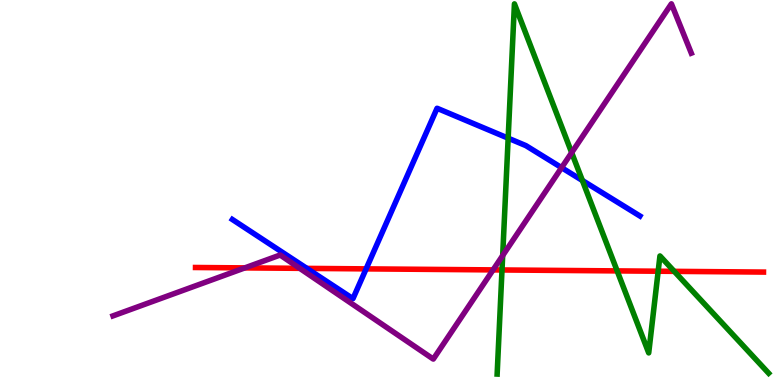[{'lines': ['blue', 'red'], 'intersections': [{'x': 3.96, 'y': 3.03}, {'x': 4.72, 'y': 3.02}]}, {'lines': ['green', 'red'], 'intersections': [{'x': 6.48, 'y': 2.99}, {'x': 7.96, 'y': 2.96}, {'x': 8.49, 'y': 2.96}, {'x': 8.7, 'y': 2.95}]}, {'lines': ['purple', 'red'], 'intersections': [{'x': 3.16, 'y': 3.04}, {'x': 3.87, 'y': 3.03}, {'x': 6.36, 'y': 2.99}]}, {'lines': ['blue', 'green'], 'intersections': [{'x': 6.56, 'y': 6.41}, {'x': 7.51, 'y': 5.31}]}, {'lines': ['blue', 'purple'], 'intersections': [{'x': 7.25, 'y': 5.65}]}, {'lines': ['green', 'purple'], 'intersections': [{'x': 6.49, 'y': 3.36}, {'x': 7.38, 'y': 6.04}]}]